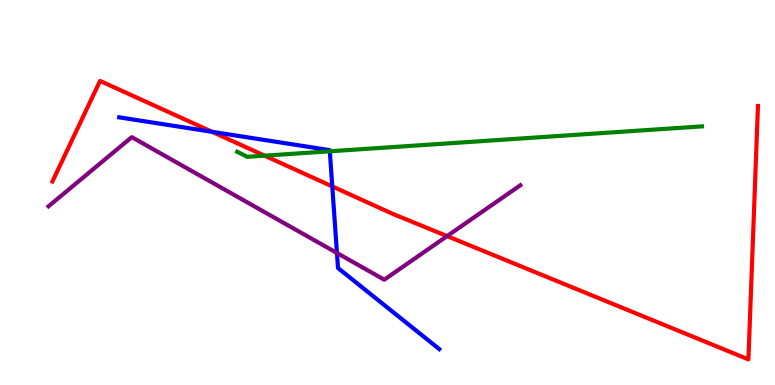[{'lines': ['blue', 'red'], 'intersections': [{'x': 2.74, 'y': 6.58}, {'x': 4.29, 'y': 5.16}]}, {'lines': ['green', 'red'], 'intersections': [{'x': 3.41, 'y': 5.96}]}, {'lines': ['purple', 'red'], 'intersections': [{'x': 5.77, 'y': 3.87}]}, {'lines': ['blue', 'green'], 'intersections': [{'x': 4.26, 'y': 6.07}]}, {'lines': ['blue', 'purple'], 'intersections': [{'x': 4.35, 'y': 3.43}]}, {'lines': ['green', 'purple'], 'intersections': []}]